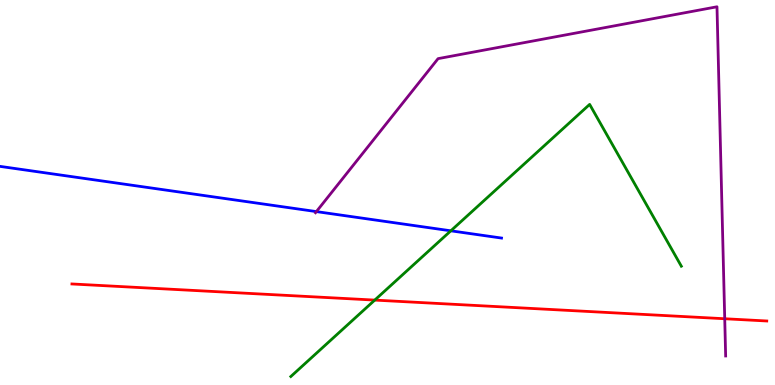[{'lines': ['blue', 'red'], 'intersections': []}, {'lines': ['green', 'red'], 'intersections': [{'x': 4.84, 'y': 2.21}]}, {'lines': ['purple', 'red'], 'intersections': [{'x': 9.35, 'y': 1.72}]}, {'lines': ['blue', 'green'], 'intersections': [{'x': 5.82, 'y': 4.0}]}, {'lines': ['blue', 'purple'], 'intersections': [{'x': 4.08, 'y': 4.5}]}, {'lines': ['green', 'purple'], 'intersections': []}]